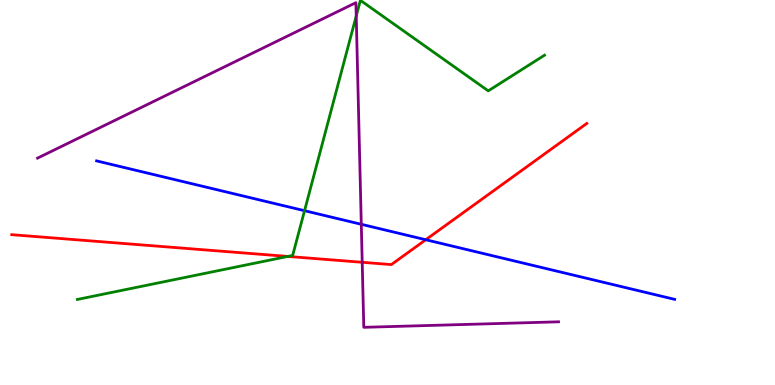[{'lines': ['blue', 'red'], 'intersections': [{'x': 5.49, 'y': 3.77}]}, {'lines': ['green', 'red'], 'intersections': [{'x': 3.71, 'y': 3.34}]}, {'lines': ['purple', 'red'], 'intersections': [{'x': 4.67, 'y': 3.19}]}, {'lines': ['blue', 'green'], 'intersections': [{'x': 3.93, 'y': 4.53}]}, {'lines': ['blue', 'purple'], 'intersections': [{'x': 4.66, 'y': 4.17}]}, {'lines': ['green', 'purple'], 'intersections': [{'x': 4.6, 'y': 9.58}]}]